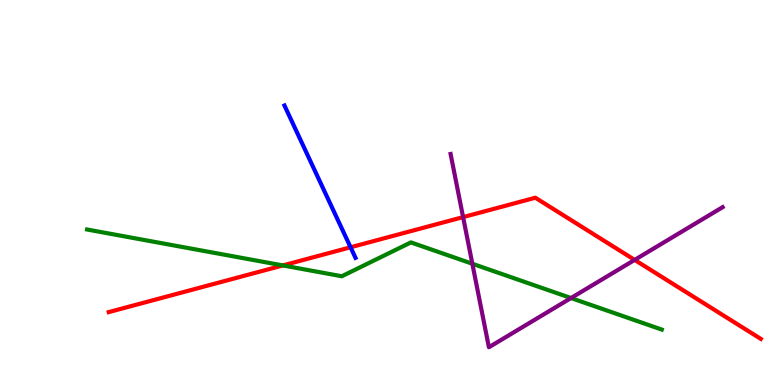[{'lines': ['blue', 'red'], 'intersections': [{'x': 4.52, 'y': 3.58}]}, {'lines': ['green', 'red'], 'intersections': [{'x': 3.65, 'y': 3.11}]}, {'lines': ['purple', 'red'], 'intersections': [{'x': 5.98, 'y': 4.36}, {'x': 8.19, 'y': 3.25}]}, {'lines': ['blue', 'green'], 'intersections': []}, {'lines': ['blue', 'purple'], 'intersections': []}, {'lines': ['green', 'purple'], 'intersections': [{'x': 6.09, 'y': 3.15}, {'x': 7.37, 'y': 2.26}]}]